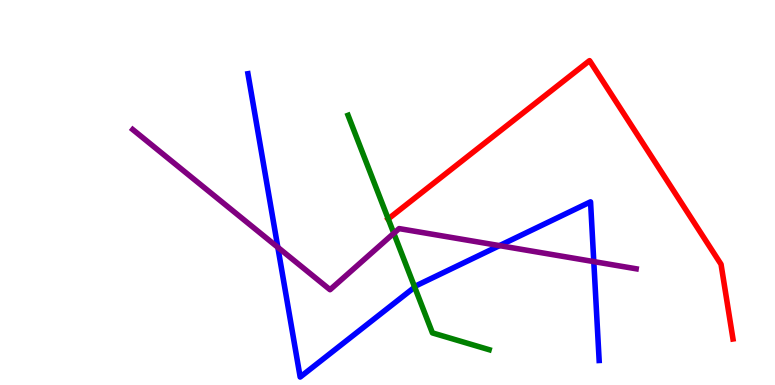[{'lines': ['blue', 'red'], 'intersections': []}, {'lines': ['green', 'red'], 'intersections': [{'x': 5.01, 'y': 4.31}]}, {'lines': ['purple', 'red'], 'intersections': []}, {'lines': ['blue', 'green'], 'intersections': [{'x': 5.35, 'y': 2.54}]}, {'lines': ['blue', 'purple'], 'intersections': [{'x': 3.58, 'y': 3.58}, {'x': 6.45, 'y': 3.62}, {'x': 7.66, 'y': 3.21}]}, {'lines': ['green', 'purple'], 'intersections': [{'x': 5.08, 'y': 3.94}]}]